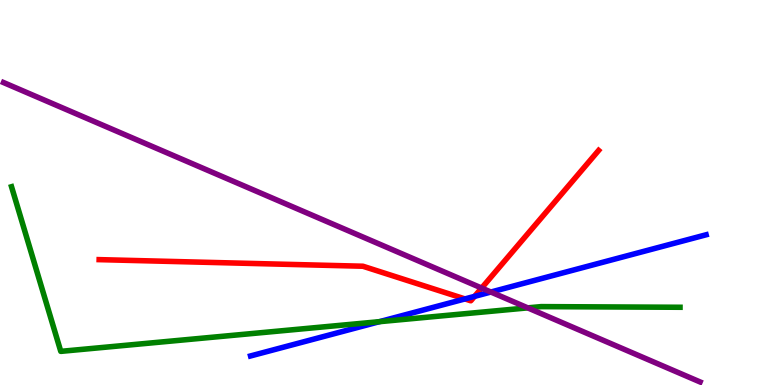[{'lines': ['blue', 'red'], 'intersections': [{'x': 6.0, 'y': 2.24}, {'x': 6.12, 'y': 2.3}]}, {'lines': ['green', 'red'], 'intersections': []}, {'lines': ['purple', 'red'], 'intersections': [{'x': 6.21, 'y': 2.52}]}, {'lines': ['blue', 'green'], 'intersections': [{'x': 4.9, 'y': 1.64}]}, {'lines': ['blue', 'purple'], 'intersections': [{'x': 6.33, 'y': 2.41}]}, {'lines': ['green', 'purple'], 'intersections': [{'x': 6.81, 'y': 2.0}]}]